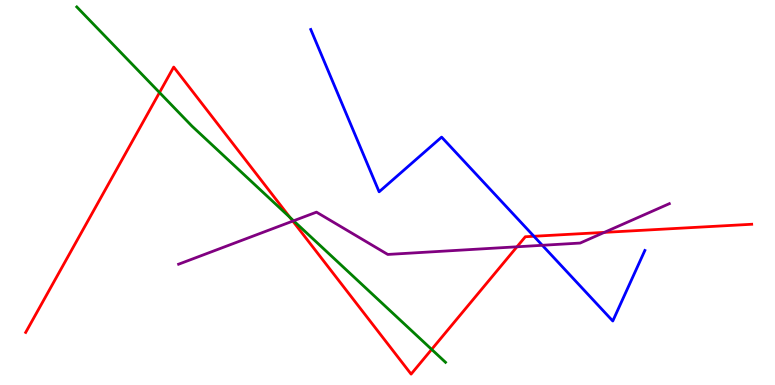[{'lines': ['blue', 'red'], 'intersections': [{'x': 6.89, 'y': 3.86}]}, {'lines': ['green', 'red'], 'intersections': [{'x': 2.06, 'y': 7.6}, {'x': 3.74, 'y': 4.35}, {'x': 5.57, 'y': 0.925}]}, {'lines': ['purple', 'red'], 'intersections': [{'x': 3.78, 'y': 4.26}, {'x': 6.67, 'y': 3.59}, {'x': 7.8, 'y': 3.96}]}, {'lines': ['blue', 'green'], 'intersections': []}, {'lines': ['blue', 'purple'], 'intersections': [{'x': 7.0, 'y': 3.63}]}, {'lines': ['green', 'purple'], 'intersections': [{'x': 3.79, 'y': 4.27}]}]